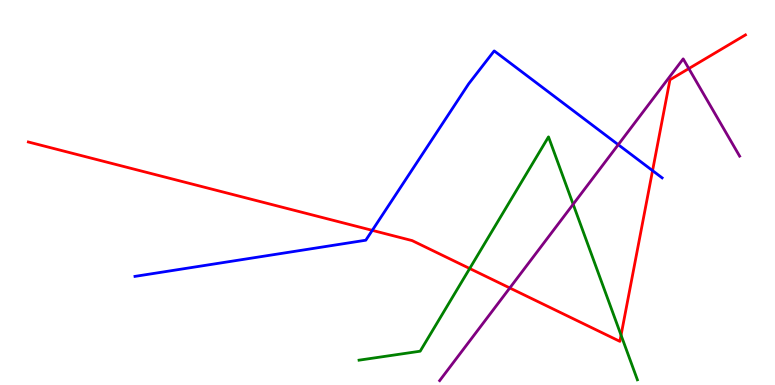[{'lines': ['blue', 'red'], 'intersections': [{'x': 4.8, 'y': 4.02}, {'x': 8.42, 'y': 5.57}]}, {'lines': ['green', 'red'], 'intersections': [{'x': 6.06, 'y': 3.03}, {'x': 8.01, 'y': 1.29}]}, {'lines': ['purple', 'red'], 'intersections': [{'x': 6.58, 'y': 2.52}, {'x': 8.89, 'y': 8.22}]}, {'lines': ['blue', 'green'], 'intersections': []}, {'lines': ['blue', 'purple'], 'intersections': [{'x': 7.98, 'y': 6.24}]}, {'lines': ['green', 'purple'], 'intersections': [{'x': 7.4, 'y': 4.69}]}]